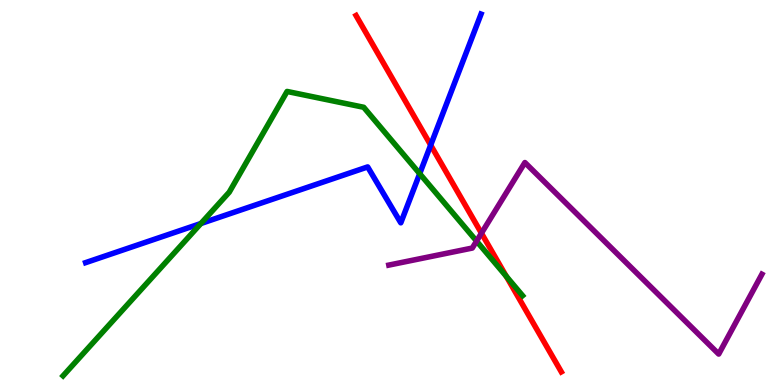[{'lines': ['blue', 'red'], 'intersections': [{'x': 5.56, 'y': 6.23}]}, {'lines': ['green', 'red'], 'intersections': [{'x': 6.53, 'y': 2.82}]}, {'lines': ['purple', 'red'], 'intersections': [{'x': 6.21, 'y': 3.94}]}, {'lines': ['blue', 'green'], 'intersections': [{'x': 2.59, 'y': 4.19}, {'x': 5.42, 'y': 5.49}]}, {'lines': ['blue', 'purple'], 'intersections': []}, {'lines': ['green', 'purple'], 'intersections': [{'x': 6.15, 'y': 3.74}]}]